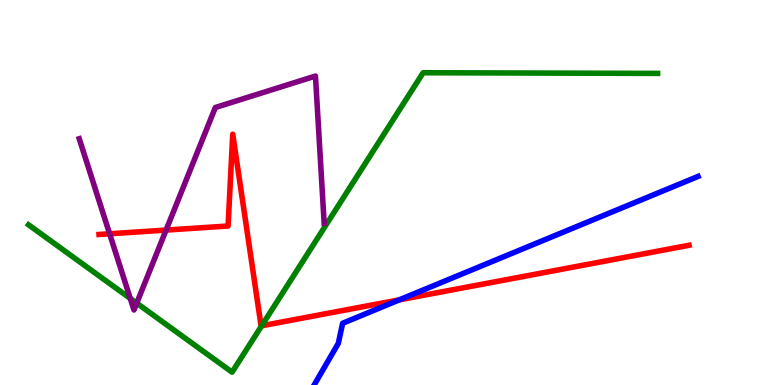[{'lines': ['blue', 'red'], 'intersections': [{'x': 5.15, 'y': 2.21}]}, {'lines': ['green', 'red'], 'intersections': [{'x': 3.38, 'y': 1.54}]}, {'lines': ['purple', 'red'], 'intersections': [{'x': 1.41, 'y': 3.93}, {'x': 2.14, 'y': 4.02}]}, {'lines': ['blue', 'green'], 'intersections': []}, {'lines': ['blue', 'purple'], 'intersections': []}, {'lines': ['green', 'purple'], 'intersections': [{'x': 1.68, 'y': 2.25}, {'x': 1.76, 'y': 2.13}]}]